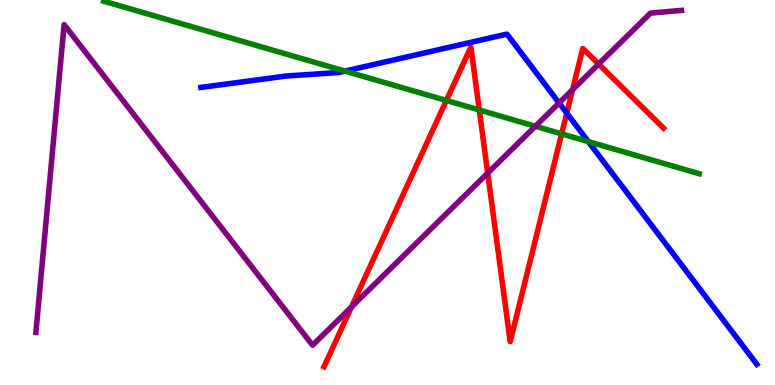[{'lines': ['blue', 'red'], 'intersections': [{'x': 7.31, 'y': 7.06}]}, {'lines': ['green', 'red'], 'intersections': [{'x': 5.76, 'y': 7.39}, {'x': 6.18, 'y': 7.14}, {'x': 7.25, 'y': 6.52}]}, {'lines': ['purple', 'red'], 'intersections': [{'x': 4.53, 'y': 2.03}, {'x': 6.29, 'y': 5.5}, {'x': 7.39, 'y': 7.67}, {'x': 7.72, 'y': 8.34}]}, {'lines': ['blue', 'green'], 'intersections': [{'x': 4.45, 'y': 8.15}, {'x': 7.59, 'y': 6.32}]}, {'lines': ['blue', 'purple'], 'intersections': [{'x': 7.21, 'y': 7.33}]}, {'lines': ['green', 'purple'], 'intersections': [{'x': 6.91, 'y': 6.72}]}]